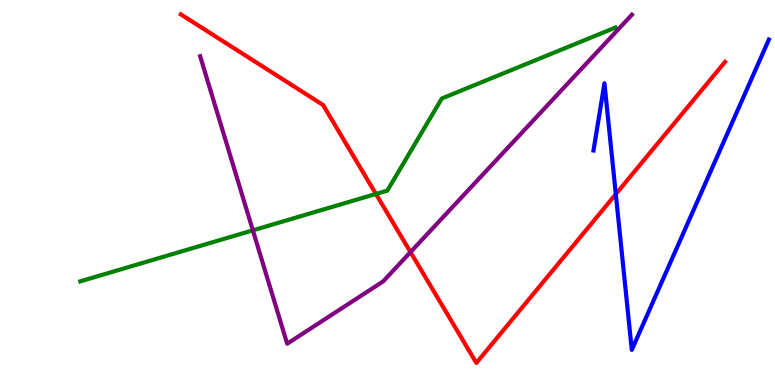[{'lines': ['blue', 'red'], 'intersections': [{'x': 7.95, 'y': 4.96}]}, {'lines': ['green', 'red'], 'intersections': [{'x': 4.85, 'y': 4.96}]}, {'lines': ['purple', 'red'], 'intersections': [{'x': 5.3, 'y': 3.45}]}, {'lines': ['blue', 'green'], 'intersections': []}, {'lines': ['blue', 'purple'], 'intersections': []}, {'lines': ['green', 'purple'], 'intersections': [{'x': 3.26, 'y': 4.02}]}]